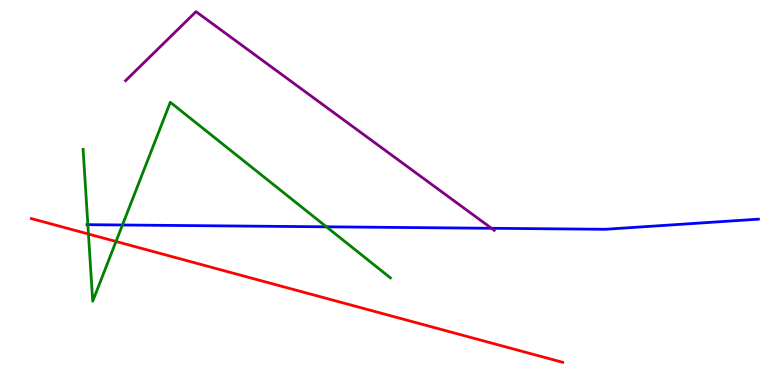[{'lines': ['blue', 'red'], 'intersections': []}, {'lines': ['green', 'red'], 'intersections': [{'x': 1.14, 'y': 3.92}, {'x': 1.5, 'y': 3.73}]}, {'lines': ['purple', 'red'], 'intersections': []}, {'lines': ['blue', 'green'], 'intersections': [{'x': 1.13, 'y': 4.16}, {'x': 1.58, 'y': 4.16}, {'x': 4.21, 'y': 4.11}]}, {'lines': ['blue', 'purple'], 'intersections': [{'x': 6.34, 'y': 4.07}]}, {'lines': ['green', 'purple'], 'intersections': []}]